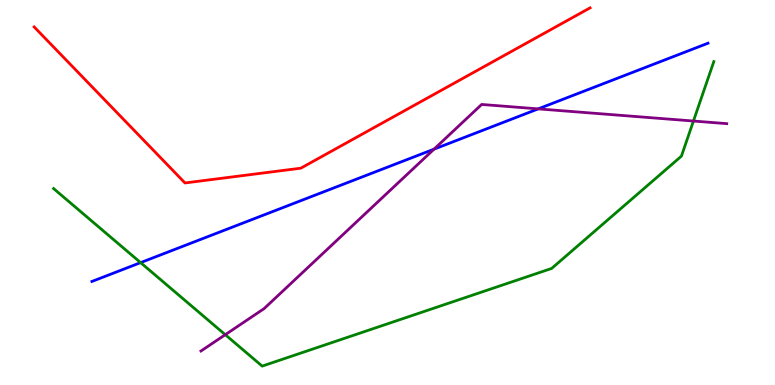[{'lines': ['blue', 'red'], 'intersections': []}, {'lines': ['green', 'red'], 'intersections': []}, {'lines': ['purple', 'red'], 'intersections': []}, {'lines': ['blue', 'green'], 'intersections': [{'x': 1.81, 'y': 3.18}]}, {'lines': ['blue', 'purple'], 'intersections': [{'x': 5.6, 'y': 6.13}, {'x': 6.94, 'y': 7.17}]}, {'lines': ['green', 'purple'], 'intersections': [{'x': 2.91, 'y': 1.31}, {'x': 8.95, 'y': 6.86}]}]